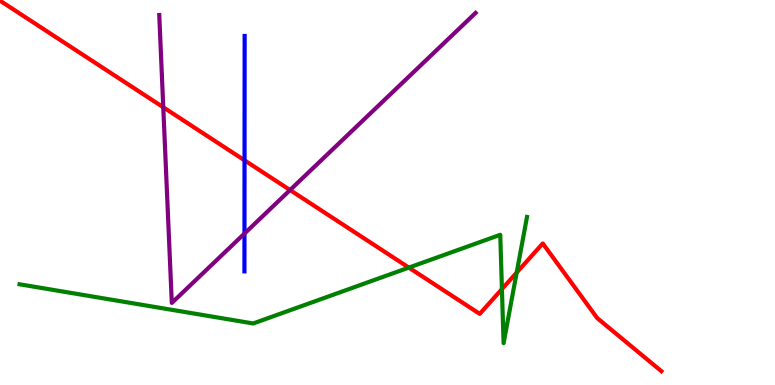[{'lines': ['blue', 'red'], 'intersections': [{'x': 3.16, 'y': 5.84}]}, {'lines': ['green', 'red'], 'intersections': [{'x': 5.28, 'y': 3.05}, {'x': 6.48, 'y': 2.49}, {'x': 6.67, 'y': 2.92}]}, {'lines': ['purple', 'red'], 'intersections': [{'x': 2.11, 'y': 7.21}, {'x': 3.74, 'y': 5.06}]}, {'lines': ['blue', 'green'], 'intersections': []}, {'lines': ['blue', 'purple'], 'intersections': [{'x': 3.15, 'y': 3.93}]}, {'lines': ['green', 'purple'], 'intersections': []}]